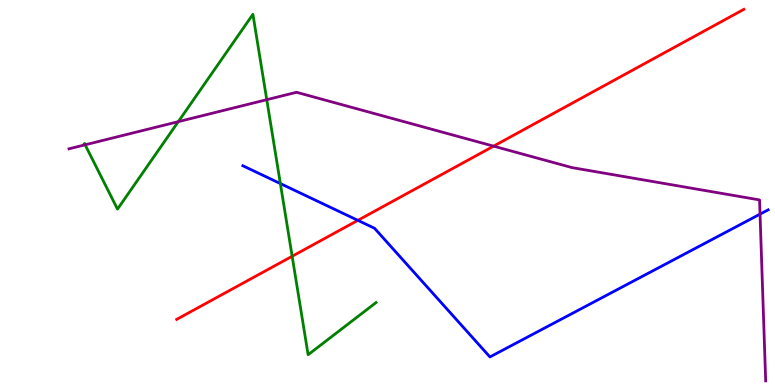[{'lines': ['blue', 'red'], 'intersections': [{'x': 4.62, 'y': 4.28}]}, {'lines': ['green', 'red'], 'intersections': [{'x': 3.77, 'y': 3.34}]}, {'lines': ['purple', 'red'], 'intersections': [{'x': 6.37, 'y': 6.2}]}, {'lines': ['blue', 'green'], 'intersections': [{'x': 3.62, 'y': 5.23}]}, {'lines': ['blue', 'purple'], 'intersections': [{'x': 9.81, 'y': 4.44}]}, {'lines': ['green', 'purple'], 'intersections': [{'x': 1.1, 'y': 6.24}, {'x': 2.3, 'y': 6.84}, {'x': 3.44, 'y': 7.41}]}]